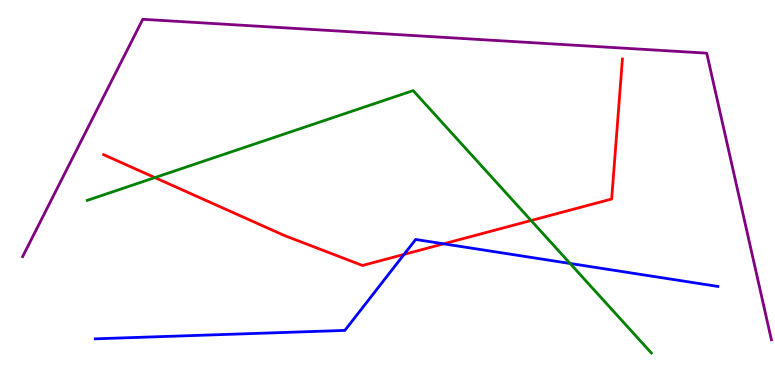[{'lines': ['blue', 'red'], 'intersections': [{'x': 5.21, 'y': 3.39}, {'x': 5.73, 'y': 3.67}]}, {'lines': ['green', 'red'], 'intersections': [{'x': 2.0, 'y': 5.39}, {'x': 6.85, 'y': 4.27}]}, {'lines': ['purple', 'red'], 'intersections': []}, {'lines': ['blue', 'green'], 'intersections': [{'x': 7.36, 'y': 3.16}]}, {'lines': ['blue', 'purple'], 'intersections': []}, {'lines': ['green', 'purple'], 'intersections': []}]